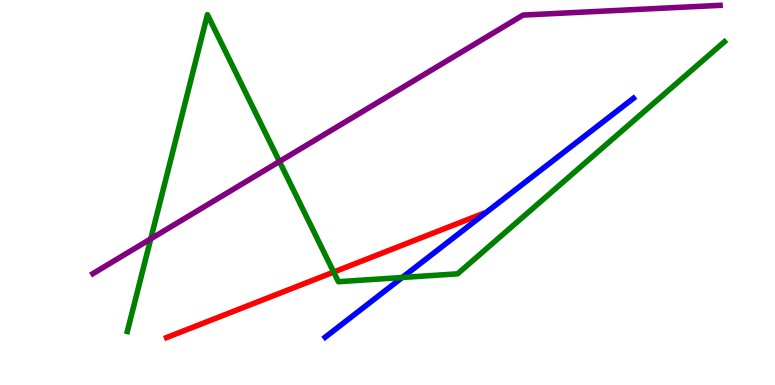[{'lines': ['blue', 'red'], 'intersections': []}, {'lines': ['green', 'red'], 'intersections': [{'x': 4.31, 'y': 2.93}]}, {'lines': ['purple', 'red'], 'intersections': []}, {'lines': ['blue', 'green'], 'intersections': [{'x': 5.19, 'y': 2.79}]}, {'lines': ['blue', 'purple'], 'intersections': []}, {'lines': ['green', 'purple'], 'intersections': [{'x': 1.95, 'y': 3.8}, {'x': 3.61, 'y': 5.81}]}]